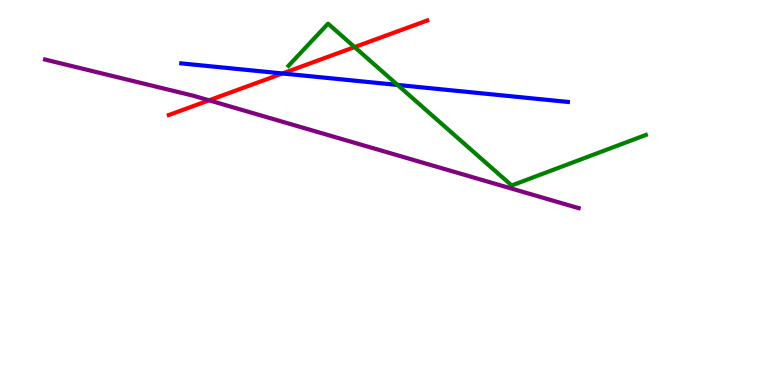[{'lines': ['blue', 'red'], 'intersections': [{'x': 3.64, 'y': 8.09}]}, {'lines': ['green', 'red'], 'intersections': [{'x': 4.58, 'y': 8.78}]}, {'lines': ['purple', 'red'], 'intersections': [{'x': 2.7, 'y': 7.39}]}, {'lines': ['blue', 'green'], 'intersections': [{'x': 5.13, 'y': 7.79}]}, {'lines': ['blue', 'purple'], 'intersections': []}, {'lines': ['green', 'purple'], 'intersections': []}]